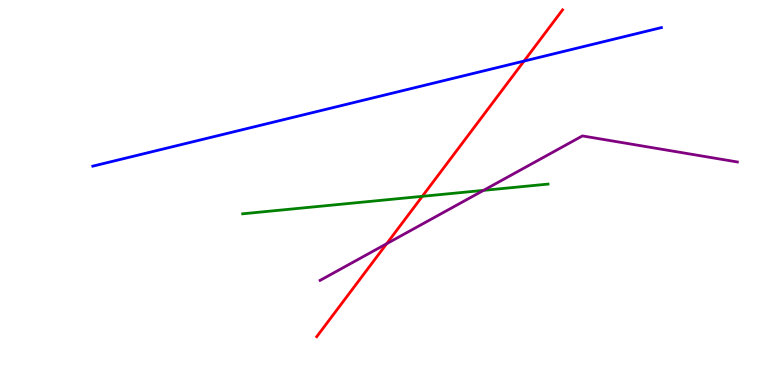[{'lines': ['blue', 'red'], 'intersections': [{'x': 6.76, 'y': 8.41}]}, {'lines': ['green', 'red'], 'intersections': [{'x': 5.45, 'y': 4.9}]}, {'lines': ['purple', 'red'], 'intersections': [{'x': 4.99, 'y': 3.67}]}, {'lines': ['blue', 'green'], 'intersections': []}, {'lines': ['blue', 'purple'], 'intersections': []}, {'lines': ['green', 'purple'], 'intersections': [{'x': 6.24, 'y': 5.06}]}]